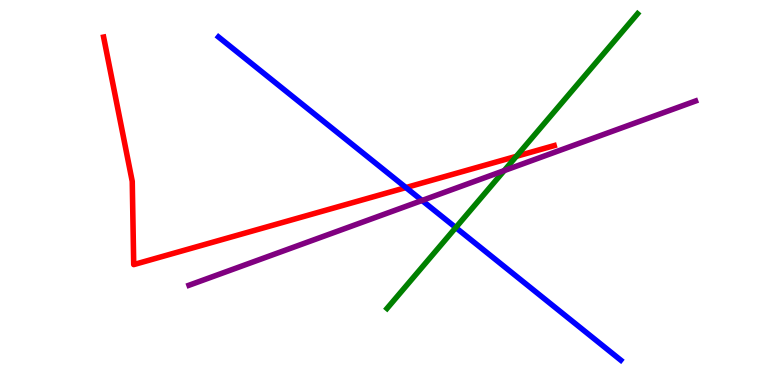[{'lines': ['blue', 'red'], 'intersections': [{'x': 5.24, 'y': 5.13}]}, {'lines': ['green', 'red'], 'intersections': [{'x': 6.66, 'y': 5.94}]}, {'lines': ['purple', 'red'], 'intersections': []}, {'lines': ['blue', 'green'], 'intersections': [{'x': 5.88, 'y': 4.09}]}, {'lines': ['blue', 'purple'], 'intersections': [{'x': 5.45, 'y': 4.79}]}, {'lines': ['green', 'purple'], 'intersections': [{'x': 6.51, 'y': 5.57}]}]